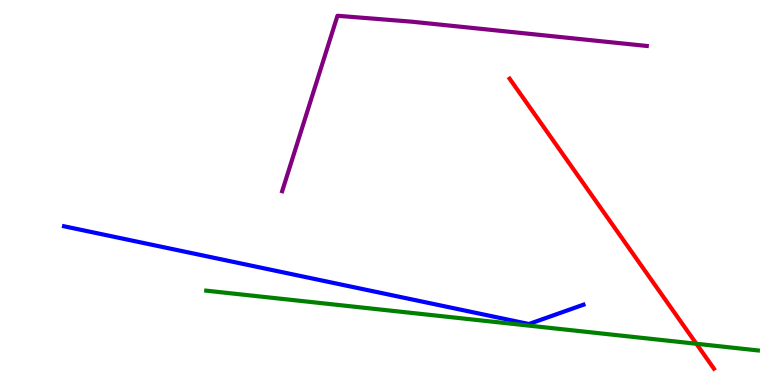[{'lines': ['blue', 'red'], 'intersections': []}, {'lines': ['green', 'red'], 'intersections': [{'x': 8.99, 'y': 1.07}]}, {'lines': ['purple', 'red'], 'intersections': []}, {'lines': ['blue', 'green'], 'intersections': []}, {'lines': ['blue', 'purple'], 'intersections': []}, {'lines': ['green', 'purple'], 'intersections': []}]